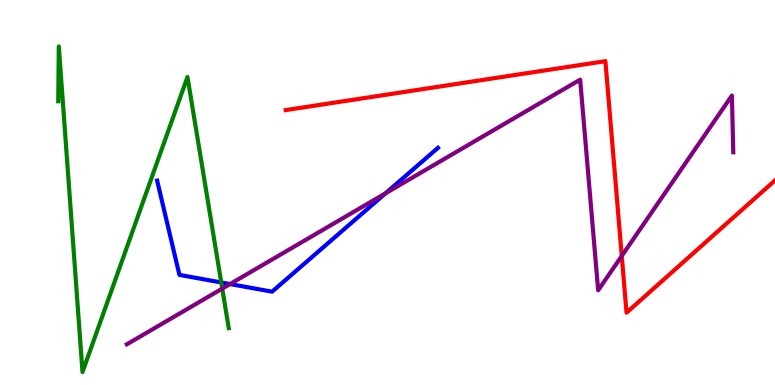[{'lines': ['blue', 'red'], 'intersections': []}, {'lines': ['green', 'red'], 'intersections': []}, {'lines': ['purple', 'red'], 'intersections': [{'x': 8.02, 'y': 3.35}]}, {'lines': ['blue', 'green'], 'intersections': [{'x': 2.85, 'y': 2.66}]}, {'lines': ['blue', 'purple'], 'intersections': [{'x': 2.97, 'y': 2.62}, {'x': 4.98, 'y': 4.98}]}, {'lines': ['green', 'purple'], 'intersections': [{'x': 2.87, 'y': 2.5}]}]